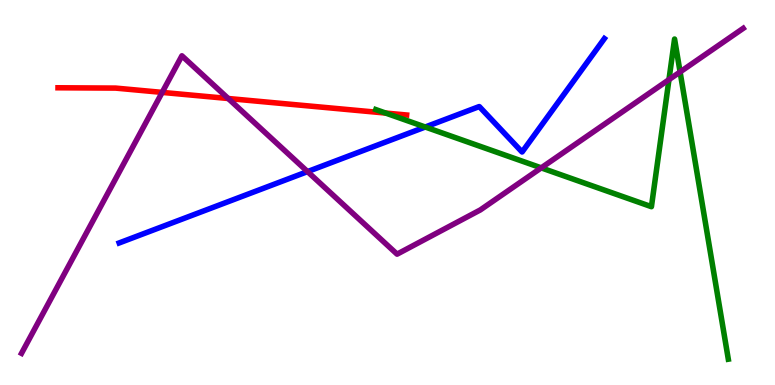[{'lines': ['blue', 'red'], 'intersections': []}, {'lines': ['green', 'red'], 'intersections': [{'x': 4.98, 'y': 7.06}]}, {'lines': ['purple', 'red'], 'intersections': [{'x': 2.09, 'y': 7.6}, {'x': 2.94, 'y': 7.44}]}, {'lines': ['blue', 'green'], 'intersections': [{'x': 5.49, 'y': 6.7}]}, {'lines': ['blue', 'purple'], 'intersections': [{'x': 3.97, 'y': 5.54}]}, {'lines': ['green', 'purple'], 'intersections': [{'x': 6.98, 'y': 5.64}, {'x': 8.63, 'y': 7.93}, {'x': 8.78, 'y': 8.13}]}]